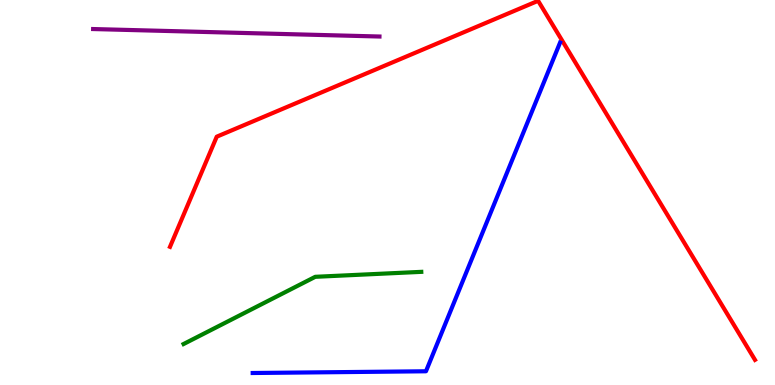[{'lines': ['blue', 'red'], 'intersections': []}, {'lines': ['green', 'red'], 'intersections': []}, {'lines': ['purple', 'red'], 'intersections': []}, {'lines': ['blue', 'green'], 'intersections': []}, {'lines': ['blue', 'purple'], 'intersections': []}, {'lines': ['green', 'purple'], 'intersections': []}]